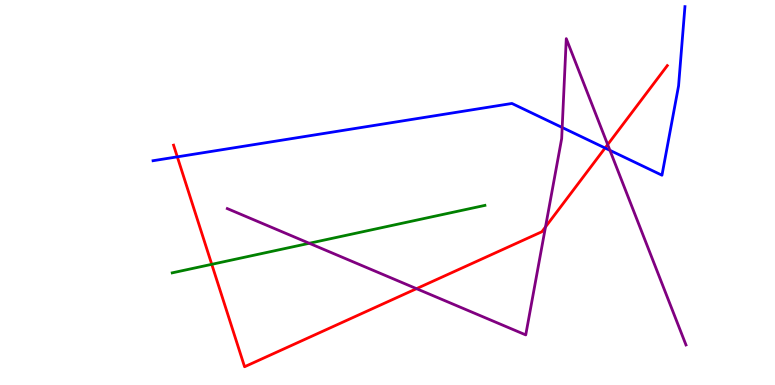[{'lines': ['blue', 'red'], 'intersections': [{'x': 2.29, 'y': 5.93}, {'x': 7.81, 'y': 6.16}]}, {'lines': ['green', 'red'], 'intersections': [{'x': 2.73, 'y': 3.13}]}, {'lines': ['purple', 'red'], 'intersections': [{'x': 5.37, 'y': 2.5}, {'x': 7.04, 'y': 4.11}, {'x': 7.84, 'y': 6.24}]}, {'lines': ['blue', 'green'], 'intersections': []}, {'lines': ['blue', 'purple'], 'intersections': [{'x': 7.25, 'y': 6.69}, {'x': 7.87, 'y': 6.1}]}, {'lines': ['green', 'purple'], 'intersections': [{'x': 3.99, 'y': 3.68}]}]